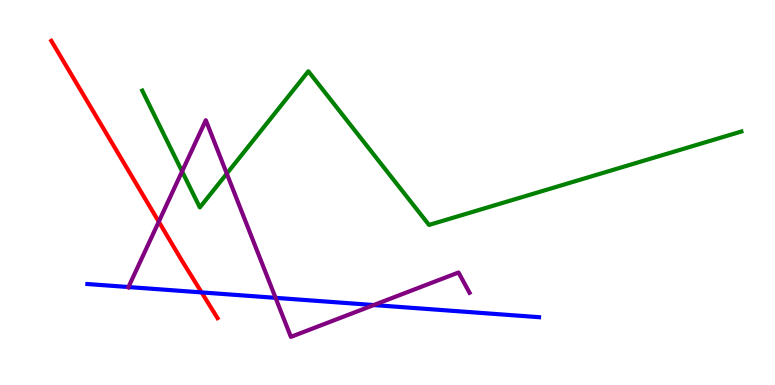[{'lines': ['blue', 'red'], 'intersections': [{'x': 2.6, 'y': 2.4}]}, {'lines': ['green', 'red'], 'intersections': []}, {'lines': ['purple', 'red'], 'intersections': [{'x': 2.05, 'y': 4.24}]}, {'lines': ['blue', 'green'], 'intersections': []}, {'lines': ['blue', 'purple'], 'intersections': [{'x': 1.66, 'y': 2.54}, {'x': 3.56, 'y': 2.26}, {'x': 4.82, 'y': 2.08}]}, {'lines': ['green', 'purple'], 'intersections': [{'x': 2.35, 'y': 5.55}, {'x': 2.93, 'y': 5.49}]}]